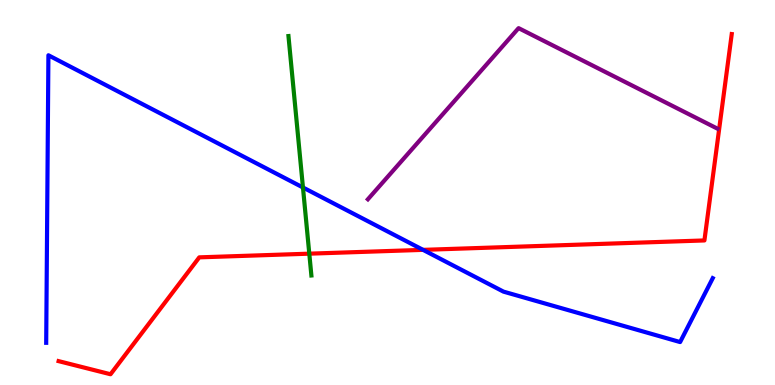[{'lines': ['blue', 'red'], 'intersections': [{'x': 5.46, 'y': 3.51}]}, {'lines': ['green', 'red'], 'intersections': [{'x': 3.99, 'y': 3.41}]}, {'lines': ['purple', 'red'], 'intersections': []}, {'lines': ['blue', 'green'], 'intersections': [{'x': 3.91, 'y': 5.13}]}, {'lines': ['blue', 'purple'], 'intersections': []}, {'lines': ['green', 'purple'], 'intersections': []}]